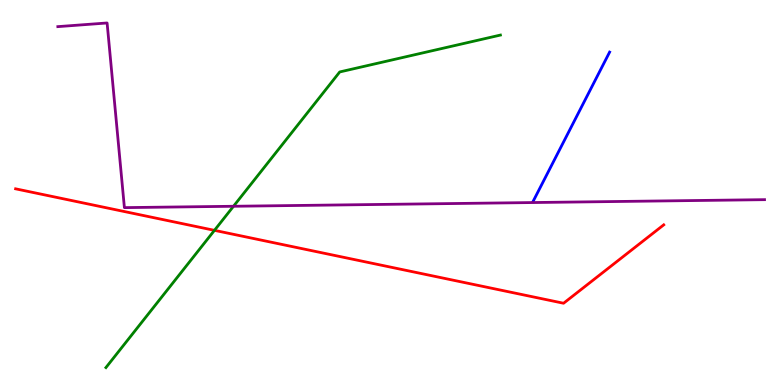[{'lines': ['blue', 'red'], 'intersections': []}, {'lines': ['green', 'red'], 'intersections': [{'x': 2.77, 'y': 4.02}]}, {'lines': ['purple', 'red'], 'intersections': []}, {'lines': ['blue', 'green'], 'intersections': []}, {'lines': ['blue', 'purple'], 'intersections': []}, {'lines': ['green', 'purple'], 'intersections': [{'x': 3.01, 'y': 4.64}]}]